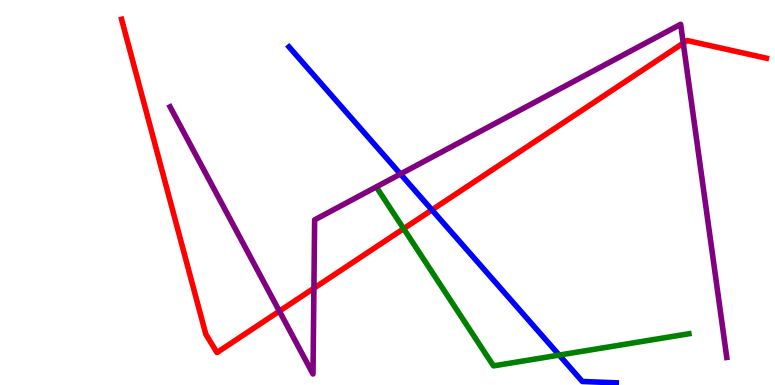[{'lines': ['blue', 'red'], 'intersections': [{'x': 5.57, 'y': 4.55}]}, {'lines': ['green', 'red'], 'intersections': [{'x': 5.21, 'y': 4.06}]}, {'lines': ['purple', 'red'], 'intersections': [{'x': 3.6, 'y': 1.92}, {'x': 4.05, 'y': 2.51}, {'x': 8.82, 'y': 8.88}]}, {'lines': ['blue', 'green'], 'intersections': [{'x': 7.22, 'y': 0.777}]}, {'lines': ['blue', 'purple'], 'intersections': [{'x': 5.17, 'y': 5.48}]}, {'lines': ['green', 'purple'], 'intersections': []}]